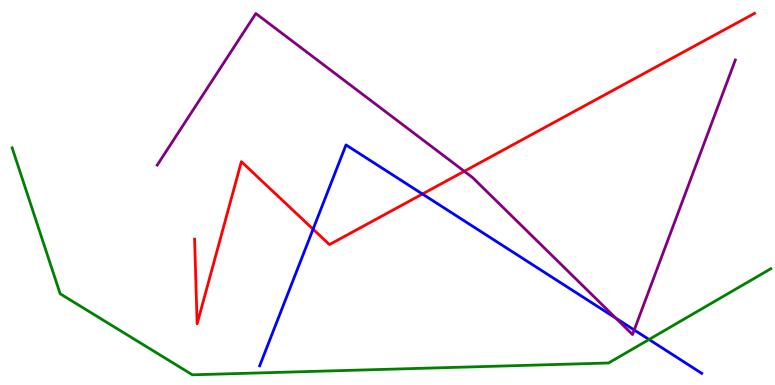[{'lines': ['blue', 'red'], 'intersections': [{'x': 4.04, 'y': 4.05}, {'x': 5.45, 'y': 4.96}]}, {'lines': ['green', 'red'], 'intersections': []}, {'lines': ['purple', 'red'], 'intersections': [{'x': 5.99, 'y': 5.55}]}, {'lines': ['blue', 'green'], 'intersections': [{'x': 8.37, 'y': 1.18}]}, {'lines': ['blue', 'purple'], 'intersections': [{'x': 7.95, 'y': 1.73}, {'x': 8.18, 'y': 1.43}]}, {'lines': ['green', 'purple'], 'intersections': []}]